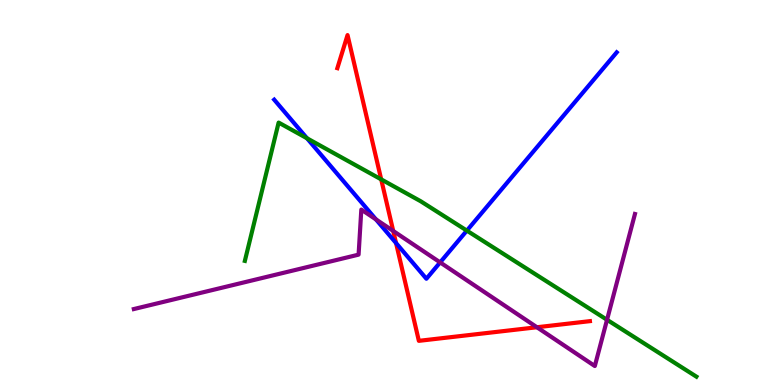[{'lines': ['blue', 'red'], 'intersections': [{'x': 5.11, 'y': 3.69}]}, {'lines': ['green', 'red'], 'intersections': [{'x': 4.92, 'y': 5.34}]}, {'lines': ['purple', 'red'], 'intersections': [{'x': 5.07, 'y': 4.0}, {'x': 6.93, 'y': 1.5}]}, {'lines': ['blue', 'green'], 'intersections': [{'x': 3.96, 'y': 6.41}, {'x': 6.02, 'y': 4.01}]}, {'lines': ['blue', 'purple'], 'intersections': [{'x': 4.85, 'y': 4.3}, {'x': 5.68, 'y': 3.18}]}, {'lines': ['green', 'purple'], 'intersections': [{'x': 7.83, 'y': 1.69}]}]